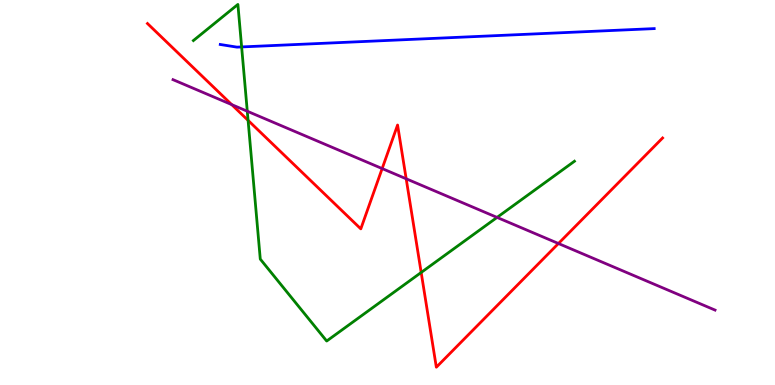[{'lines': ['blue', 'red'], 'intersections': []}, {'lines': ['green', 'red'], 'intersections': [{'x': 3.2, 'y': 6.87}, {'x': 5.43, 'y': 2.92}]}, {'lines': ['purple', 'red'], 'intersections': [{'x': 2.99, 'y': 7.28}, {'x': 4.93, 'y': 5.62}, {'x': 5.24, 'y': 5.36}, {'x': 7.21, 'y': 3.68}]}, {'lines': ['blue', 'green'], 'intersections': [{'x': 3.12, 'y': 8.78}]}, {'lines': ['blue', 'purple'], 'intersections': []}, {'lines': ['green', 'purple'], 'intersections': [{'x': 3.19, 'y': 7.11}, {'x': 6.41, 'y': 4.35}]}]